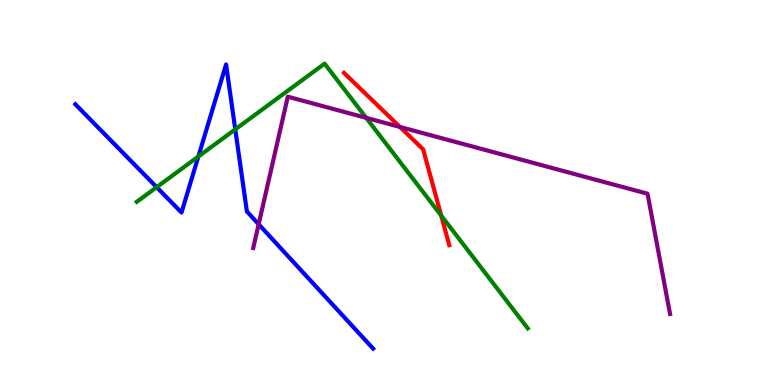[{'lines': ['blue', 'red'], 'intersections': []}, {'lines': ['green', 'red'], 'intersections': [{'x': 5.69, 'y': 4.4}]}, {'lines': ['purple', 'red'], 'intersections': [{'x': 5.16, 'y': 6.7}]}, {'lines': ['blue', 'green'], 'intersections': [{'x': 2.02, 'y': 5.14}, {'x': 2.56, 'y': 5.93}, {'x': 3.04, 'y': 6.64}]}, {'lines': ['blue', 'purple'], 'intersections': [{'x': 3.34, 'y': 4.18}]}, {'lines': ['green', 'purple'], 'intersections': [{'x': 4.72, 'y': 6.94}]}]